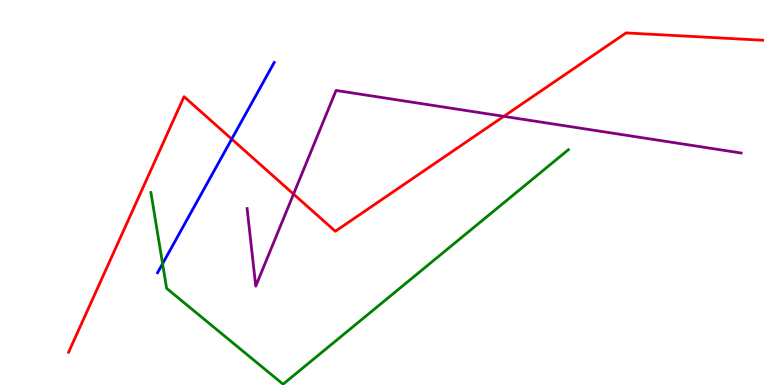[{'lines': ['blue', 'red'], 'intersections': [{'x': 2.99, 'y': 6.39}]}, {'lines': ['green', 'red'], 'intersections': []}, {'lines': ['purple', 'red'], 'intersections': [{'x': 3.79, 'y': 4.96}, {'x': 6.5, 'y': 6.98}]}, {'lines': ['blue', 'green'], 'intersections': [{'x': 2.1, 'y': 3.15}]}, {'lines': ['blue', 'purple'], 'intersections': []}, {'lines': ['green', 'purple'], 'intersections': []}]